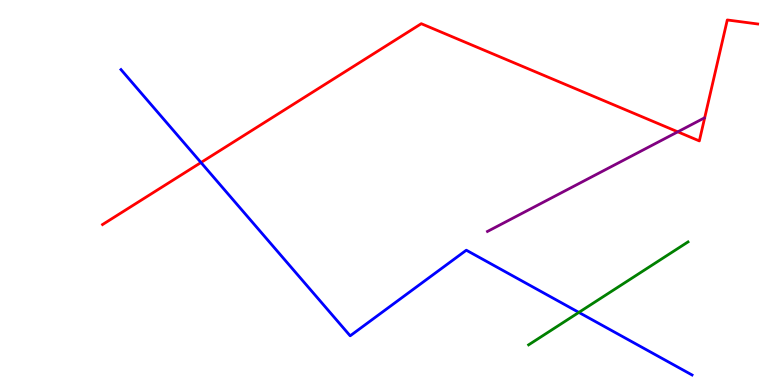[{'lines': ['blue', 'red'], 'intersections': [{'x': 2.59, 'y': 5.78}]}, {'lines': ['green', 'red'], 'intersections': []}, {'lines': ['purple', 'red'], 'intersections': [{'x': 8.75, 'y': 6.58}]}, {'lines': ['blue', 'green'], 'intersections': [{'x': 7.47, 'y': 1.89}]}, {'lines': ['blue', 'purple'], 'intersections': []}, {'lines': ['green', 'purple'], 'intersections': []}]